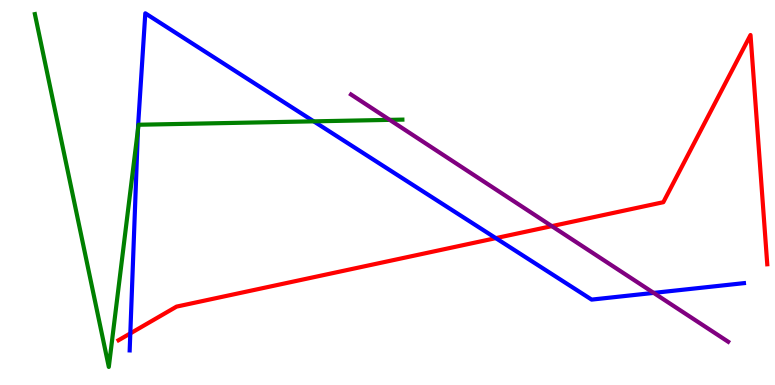[{'lines': ['blue', 'red'], 'intersections': [{'x': 1.68, 'y': 1.34}, {'x': 6.4, 'y': 3.81}]}, {'lines': ['green', 'red'], 'intersections': []}, {'lines': ['purple', 'red'], 'intersections': [{'x': 7.12, 'y': 4.13}]}, {'lines': ['blue', 'green'], 'intersections': [{'x': 1.78, 'y': 6.64}, {'x': 4.05, 'y': 6.85}]}, {'lines': ['blue', 'purple'], 'intersections': [{'x': 8.43, 'y': 2.39}]}, {'lines': ['green', 'purple'], 'intersections': [{'x': 5.03, 'y': 6.89}]}]